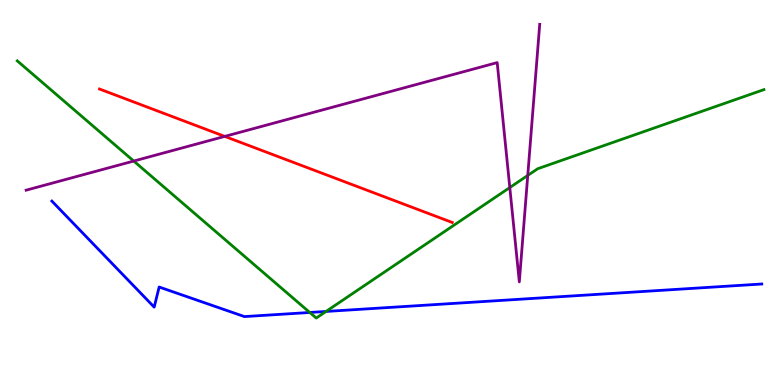[{'lines': ['blue', 'red'], 'intersections': []}, {'lines': ['green', 'red'], 'intersections': []}, {'lines': ['purple', 'red'], 'intersections': [{'x': 2.9, 'y': 6.46}]}, {'lines': ['blue', 'green'], 'intersections': [{'x': 4.0, 'y': 1.88}, {'x': 4.21, 'y': 1.91}]}, {'lines': ['blue', 'purple'], 'intersections': []}, {'lines': ['green', 'purple'], 'intersections': [{'x': 1.73, 'y': 5.82}, {'x': 6.58, 'y': 5.13}, {'x': 6.81, 'y': 5.44}]}]